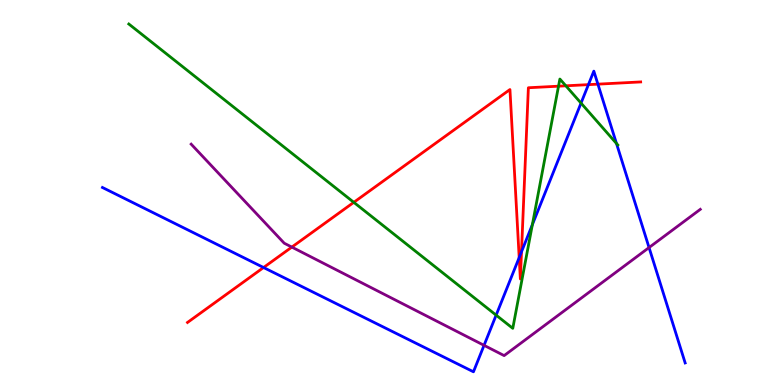[{'lines': ['blue', 'red'], 'intersections': [{'x': 3.4, 'y': 3.05}, {'x': 6.7, 'y': 3.31}, {'x': 6.73, 'y': 3.46}, {'x': 7.59, 'y': 7.8}, {'x': 7.71, 'y': 7.81}]}, {'lines': ['green', 'red'], 'intersections': [{'x': 4.57, 'y': 4.74}, {'x': 7.21, 'y': 7.76}, {'x': 7.3, 'y': 7.77}]}, {'lines': ['purple', 'red'], 'intersections': [{'x': 3.77, 'y': 3.58}]}, {'lines': ['blue', 'green'], 'intersections': [{'x': 6.4, 'y': 1.81}, {'x': 6.87, 'y': 4.17}, {'x': 7.5, 'y': 7.32}, {'x': 7.95, 'y': 6.27}]}, {'lines': ['blue', 'purple'], 'intersections': [{'x': 6.25, 'y': 1.03}, {'x': 8.37, 'y': 3.57}]}, {'lines': ['green', 'purple'], 'intersections': []}]